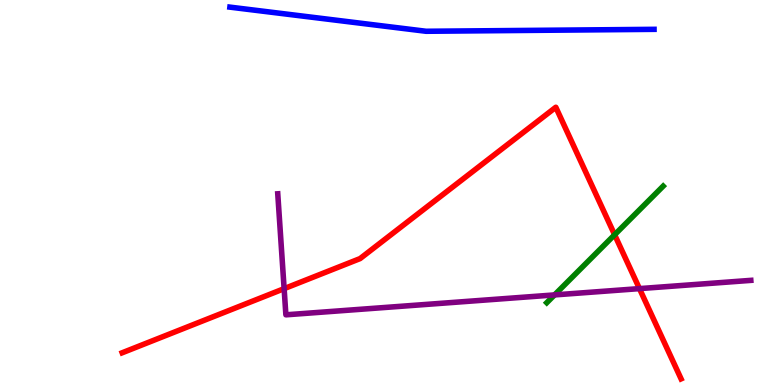[{'lines': ['blue', 'red'], 'intersections': []}, {'lines': ['green', 'red'], 'intersections': [{'x': 7.93, 'y': 3.9}]}, {'lines': ['purple', 'red'], 'intersections': [{'x': 3.67, 'y': 2.5}, {'x': 8.25, 'y': 2.5}]}, {'lines': ['blue', 'green'], 'intersections': []}, {'lines': ['blue', 'purple'], 'intersections': []}, {'lines': ['green', 'purple'], 'intersections': [{'x': 7.16, 'y': 2.34}]}]